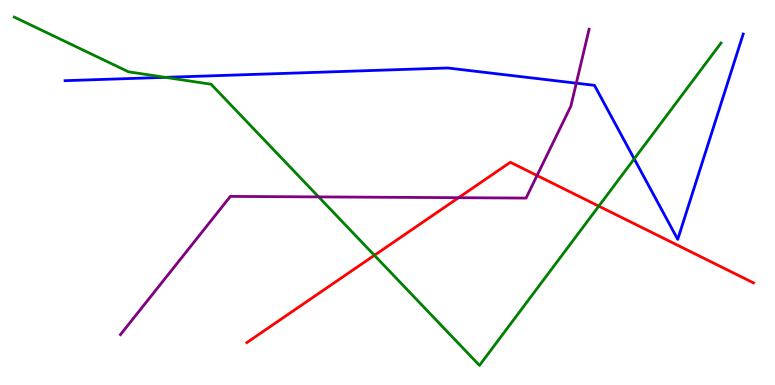[{'lines': ['blue', 'red'], 'intersections': []}, {'lines': ['green', 'red'], 'intersections': [{'x': 4.83, 'y': 3.37}, {'x': 7.73, 'y': 4.65}]}, {'lines': ['purple', 'red'], 'intersections': [{'x': 5.92, 'y': 4.87}, {'x': 6.93, 'y': 5.44}]}, {'lines': ['blue', 'green'], 'intersections': [{'x': 2.13, 'y': 7.99}, {'x': 8.18, 'y': 5.87}]}, {'lines': ['blue', 'purple'], 'intersections': [{'x': 7.44, 'y': 7.84}]}, {'lines': ['green', 'purple'], 'intersections': [{'x': 4.11, 'y': 4.89}]}]